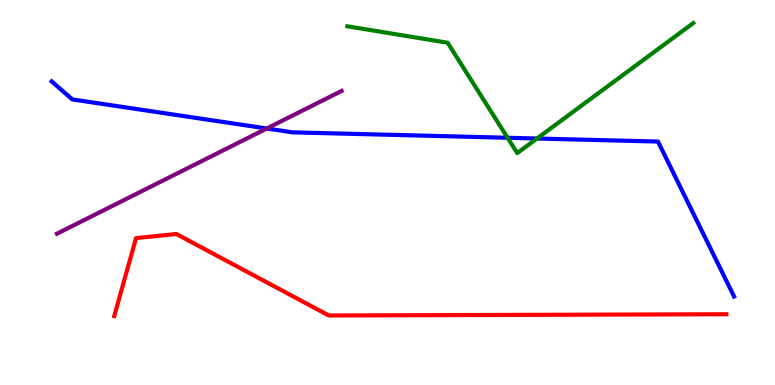[{'lines': ['blue', 'red'], 'intersections': []}, {'lines': ['green', 'red'], 'intersections': []}, {'lines': ['purple', 'red'], 'intersections': []}, {'lines': ['blue', 'green'], 'intersections': [{'x': 6.55, 'y': 6.42}, {'x': 6.93, 'y': 6.4}]}, {'lines': ['blue', 'purple'], 'intersections': [{'x': 3.44, 'y': 6.66}]}, {'lines': ['green', 'purple'], 'intersections': []}]